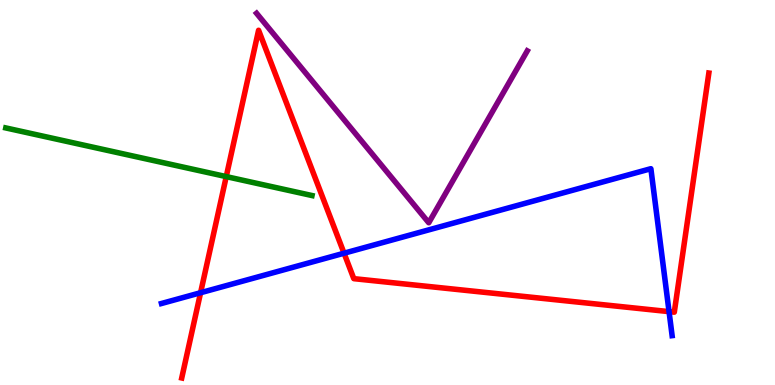[{'lines': ['blue', 'red'], 'intersections': [{'x': 2.59, 'y': 2.4}, {'x': 4.44, 'y': 3.42}, {'x': 8.63, 'y': 1.91}]}, {'lines': ['green', 'red'], 'intersections': [{'x': 2.92, 'y': 5.41}]}, {'lines': ['purple', 'red'], 'intersections': []}, {'lines': ['blue', 'green'], 'intersections': []}, {'lines': ['blue', 'purple'], 'intersections': []}, {'lines': ['green', 'purple'], 'intersections': []}]